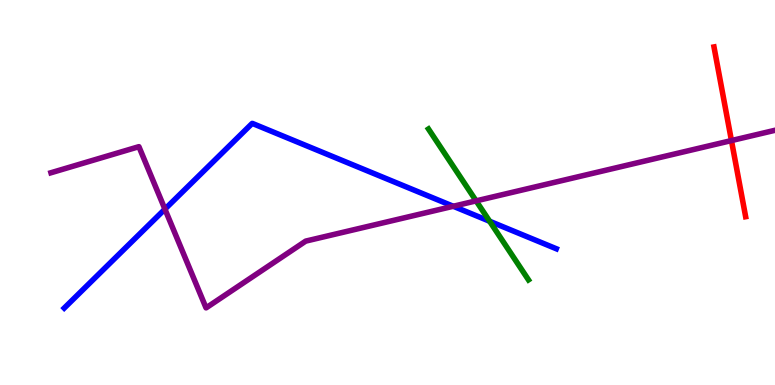[{'lines': ['blue', 'red'], 'intersections': []}, {'lines': ['green', 'red'], 'intersections': []}, {'lines': ['purple', 'red'], 'intersections': [{'x': 9.44, 'y': 6.35}]}, {'lines': ['blue', 'green'], 'intersections': [{'x': 6.32, 'y': 4.25}]}, {'lines': ['blue', 'purple'], 'intersections': [{'x': 2.13, 'y': 4.57}, {'x': 5.85, 'y': 4.64}]}, {'lines': ['green', 'purple'], 'intersections': [{'x': 6.14, 'y': 4.78}]}]